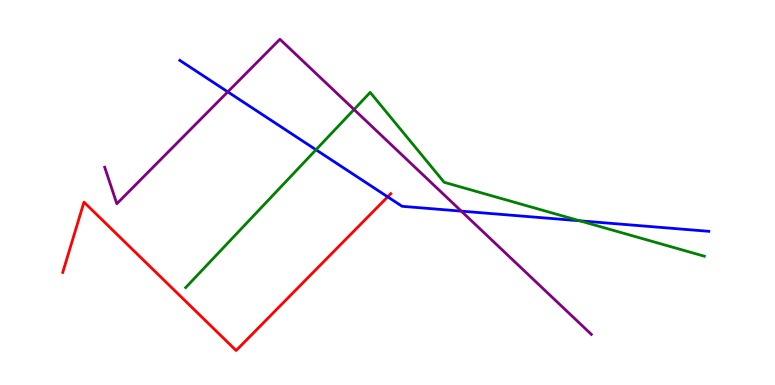[{'lines': ['blue', 'red'], 'intersections': [{'x': 5.0, 'y': 4.89}]}, {'lines': ['green', 'red'], 'intersections': []}, {'lines': ['purple', 'red'], 'intersections': []}, {'lines': ['blue', 'green'], 'intersections': [{'x': 4.08, 'y': 6.11}, {'x': 7.48, 'y': 4.27}]}, {'lines': ['blue', 'purple'], 'intersections': [{'x': 2.94, 'y': 7.61}, {'x': 5.95, 'y': 4.52}]}, {'lines': ['green', 'purple'], 'intersections': [{'x': 4.57, 'y': 7.16}]}]